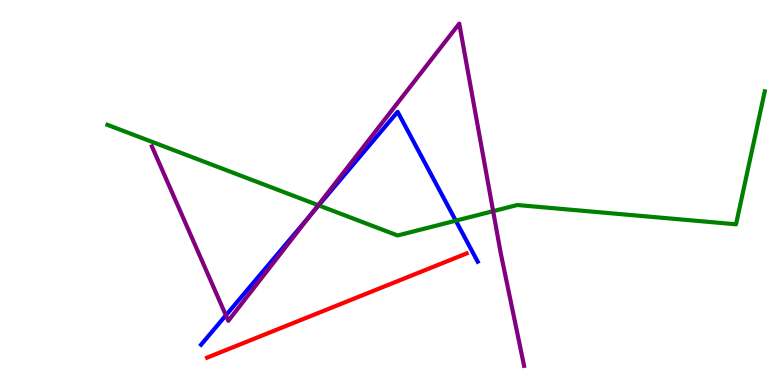[{'lines': ['blue', 'red'], 'intersections': []}, {'lines': ['green', 'red'], 'intersections': []}, {'lines': ['purple', 'red'], 'intersections': []}, {'lines': ['blue', 'green'], 'intersections': [{'x': 4.11, 'y': 4.67}, {'x': 5.88, 'y': 4.27}]}, {'lines': ['blue', 'purple'], 'intersections': [{'x': 2.91, 'y': 1.81}, {'x': 4.0, 'y': 4.4}]}, {'lines': ['green', 'purple'], 'intersections': [{'x': 4.11, 'y': 4.67}, {'x': 6.36, 'y': 4.52}]}]